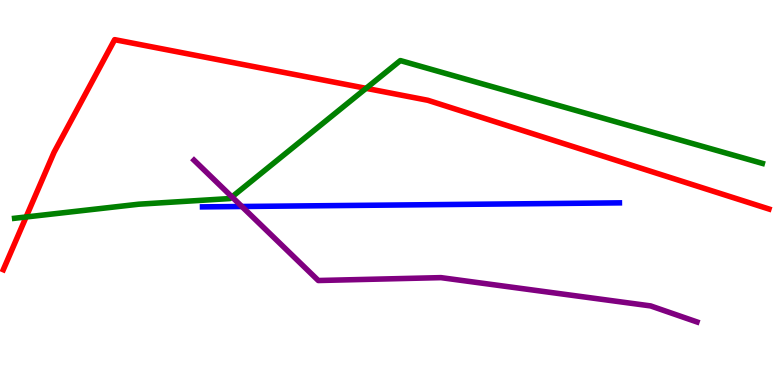[{'lines': ['blue', 'red'], 'intersections': []}, {'lines': ['green', 'red'], 'intersections': [{'x': 0.337, 'y': 4.36}, {'x': 4.72, 'y': 7.71}]}, {'lines': ['purple', 'red'], 'intersections': []}, {'lines': ['blue', 'green'], 'intersections': []}, {'lines': ['blue', 'purple'], 'intersections': [{'x': 3.12, 'y': 4.64}]}, {'lines': ['green', 'purple'], 'intersections': [{'x': 2.99, 'y': 4.89}]}]